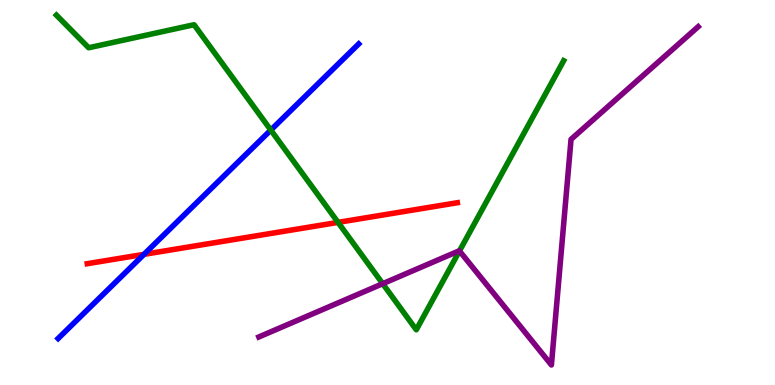[{'lines': ['blue', 'red'], 'intersections': [{'x': 1.86, 'y': 3.39}]}, {'lines': ['green', 'red'], 'intersections': [{'x': 4.36, 'y': 4.22}]}, {'lines': ['purple', 'red'], 'intersections': []}, {'lines': ['blue', 'green'], 'intersections': [{'x': 3.49, 'y': 6.62}]}, {'lines': ['blue', 'purple'], 'intersections': []}, {'lines': ['green', 'purple'], 'intersections': [{'x': 4.94, 'y': 2.63}, {'x': 5.93, 'y': 3.48}]}]